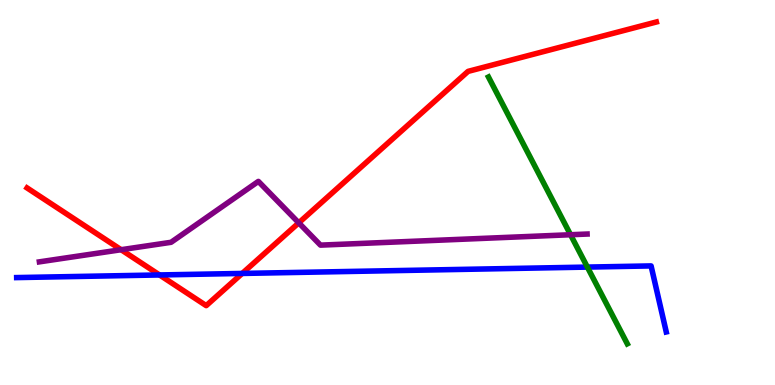[{'lines': ['blue', 'red'], 'intersections': [{'x': 2.06, 'y': 2.86}, {'x': 3.13, 'y': 2.9}]}, {'lines': ['green', 'red'], 'intersections': []}, {'lines': ['purple', 'red'], 'intersections': [{'x': 1.56, 'y': 3.51}, {'x': 3.85, 'y': 4.21}]}, {'lines': ['blue', 'green'], 'intersections': [{'x': 7.58, 'y': 3.06}]}, {'lines': ['blue', 'purple'], 'intersections': []}, {'lines': ['green', 'purple'], 'intersections': [{'x': 7.36, 'y': 3.9}]}]